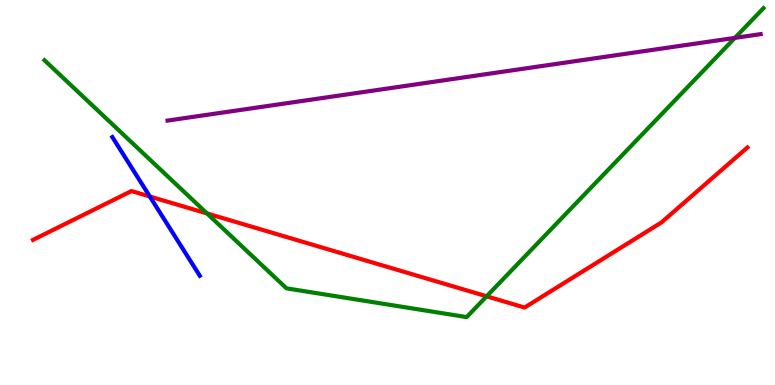[{'lines': ['blue', 'red'], 'intersections': [{'x': 1.93, 'y': 4.9}]}, {'lines': ['green', 'red'], 'intersections': [{'x': 2.67, 'y': 4.46}, {'x': 6.28, 'y': 2.3}]}, {'lines': ['purple', 'red'], 'intersections': []}, {'lines': ['blue', 'green'], 'intersections': []}, {'lines': ['blue', 'purple'], 'intersections': []}, {'lines': ['green', 'purple'], 'intersections': [{'x': 9.48, 'y': 9.02}]}]